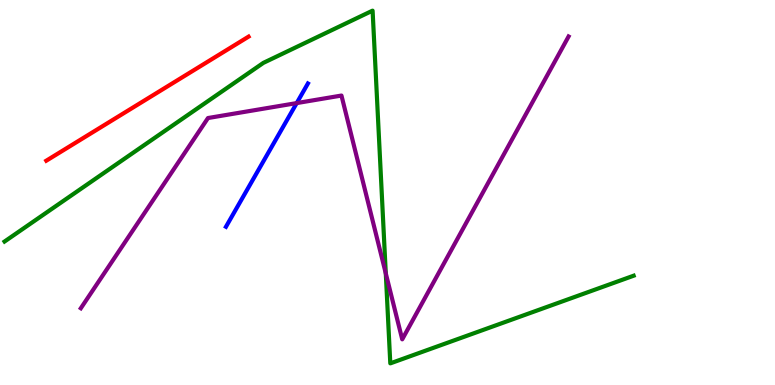[{'lines': ['blue', 'red'], 'intersections': []}, {'lines': ['green', 'red'], 'intersections': []}, {'lines': ['purple', 'red'], 'intersections': []}, {'lines': ['blue', 'green'], 'intersections': []}, {'lines': ['blue', 'purple'], 'intersections': [{'x': 3.83, 'y': 7.32}]}, {'lines': ['green', 'purple'], 'intersections': [{'x': 4.98, 'y': 2.9}]}]